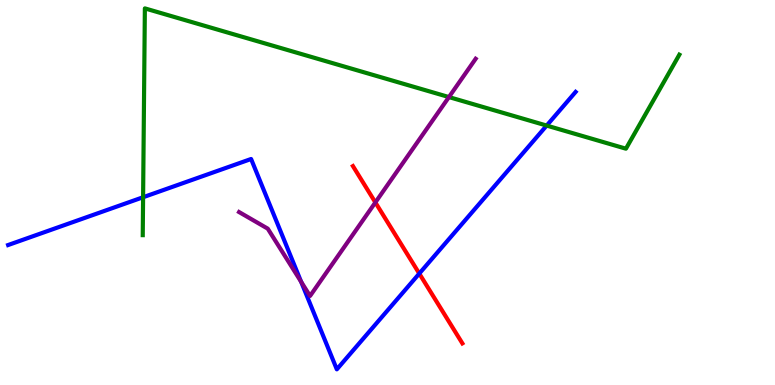[{'lines': ['blue', 'red'], 'intersections': [{'x': 5.41, 'y': 2.89}]}, {'lines': ['green', 'red'], 'intersections': []}, {'lines': ['purple', 'red'], 'intersections': [{'x': 4.84, 'y': 4.74}]}, {'lines': ['blue', 'green'], 'intersections': [{'x': 1.85, 'y': 4.88}, {'x': 7.05, 'y': 6.74}]}, {'lines': ['blue', 'purple'], 'intersections': [{'x': 3.89, 'y': 2.68}]}, {'lines': ['green', 'purple'], 'intersections': [{'x': 5.79, 'y': 7.48}]}]